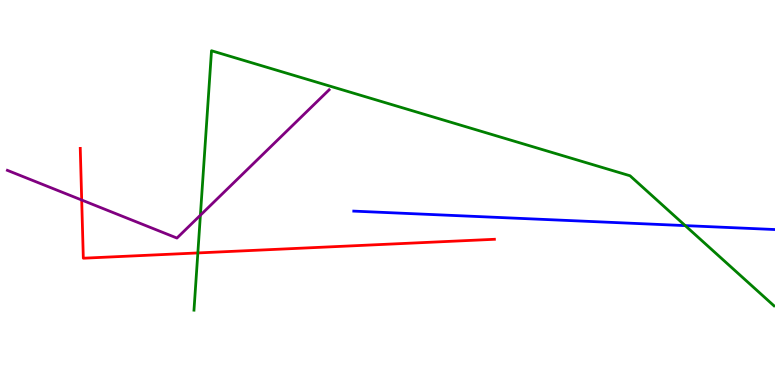[{'lines': ['blue', 'red'], 'intersections': []}, {'lines': ['green', 'red'], 'intersections': [{'x': 2.55, 'y': 3.43}]}, {'lines': ['purple', 'red'], 'intersections': [{'x': 1.05, 'y': 4.8}]}, {'lines': ['blue', 'green'], 'intersections': [{'x': 8.84, 'y': 4.14}]}, {'lines': ['blue', 'purple'], 'intersections': []}, {'lines': ['green', 'purple'], 'intersections': [{'x': 2.59, 'y': 4.41}]}]